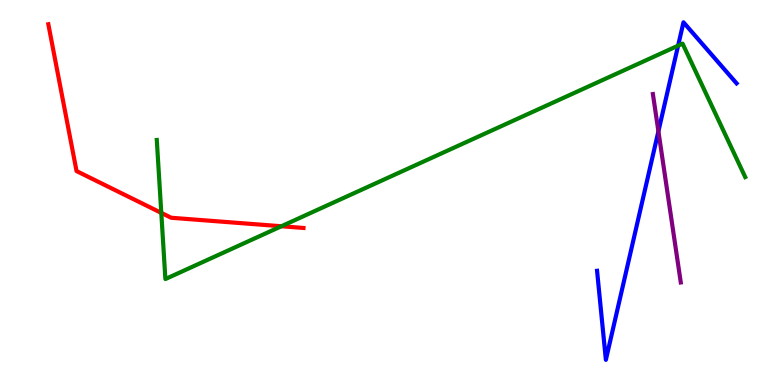[{'lines': ['blue', 'red'], 'intersections': []}, {'lines': ['green', 'red'], 'intersections': [{'x': 2.08, 'y': 4.47}, {'x': 3.63, 'y': 4.12}]}, {'lines': ['purple', 'red'], 'intersections': []}, {'lines': ['blue', 'green'], 'intersections': [{'x': 8.75, 'y': 8.81}]}, {'lines': ['blue', 'purple'], 'intersections': [{'x': 8.5, 'y': 6.59}]}, {'lines': ['green', 'purple'], 'intersections': []}]